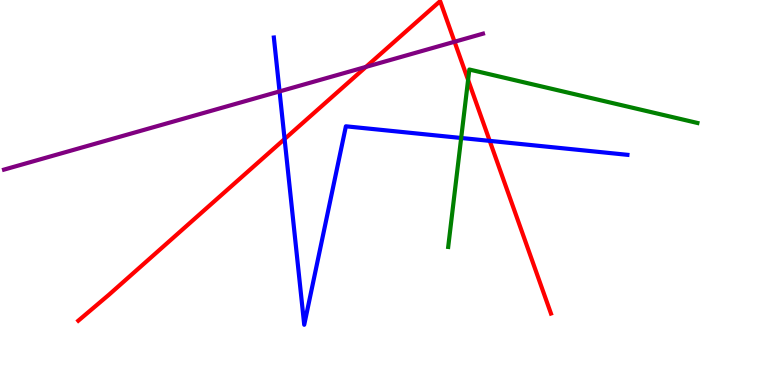[{'lines': ['blue', 'red'], 'intersections': [{'x': 3.67, 'y': 6.39}, {'x': 6.32, 'y': 6.34}]}, {'lines': ['green', 'red'], 'intersections': [{'x': 6.04, 'y': 7.92}]}, {'lines': ['purple', 'red'], 'intersections': [{'x': 4.72, 'y': 8.26}, {'x': 5.87, 'y': 8.92}]}, {'lines': ['blue', 'green'], 'intersections': [{'x': 5.95, 'y': 6.42}]}, {'lines': ['blue', 'purple'], 'intersections': [{'x': 3.61, 'y': 7.63}]}, {'lines': ['green', 'purple'], 'intersections': []}]